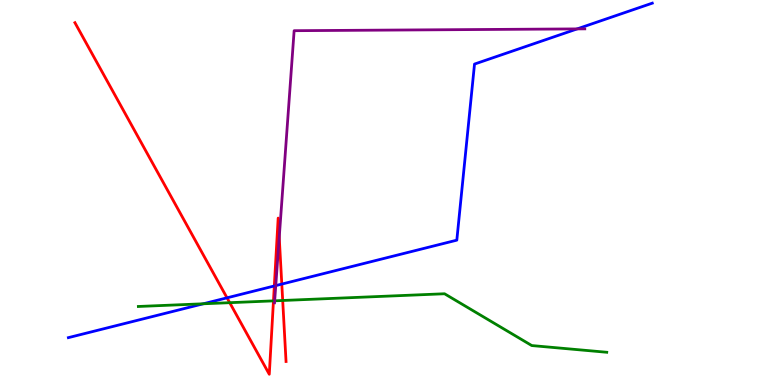[{'lines': ['blue', 'red'], 'intersections': [{'x': 2.93, 'y': 2.26}, {'x': 3.54, 'y': 2.57}, {'x': 3.64, 'y': 2.62}]}, {'lines': ['green', 'red'], 'intersections': [{'x': 2.96, 'y': 2.14}, {'x': 3.53, 'y': 2.19}, {'x': 3.65, 'y': 2.2}]}, {'lines': ['purple', 'red'], 'intersections': [{'x': 3.6, 'y': 3.83}]}, {'lines': ['blue', 'green'], 'intersections': [{'x': 2.62, 'y': 2.11}]}, {'lines': ['blue', 'purple'], 'intersections': [{'x': 3.56, 'y': 2.58}, {'x': 7.45, 'y': 9.25}]}, {'lines': ['green', 'purple'], 'intersections': [{'x': 3.54, 'y': 2.19}]}]